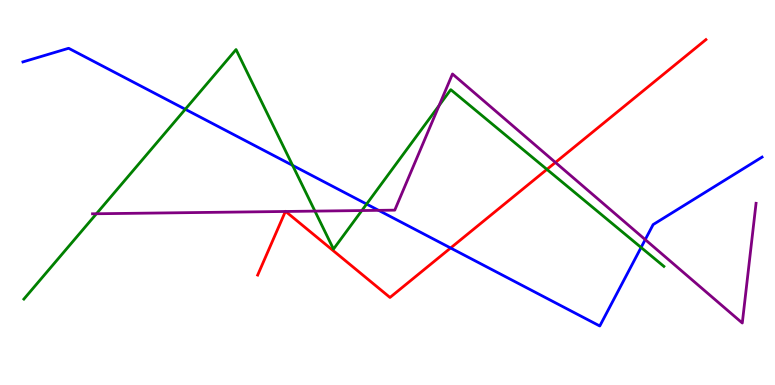[{'lines': ['blue', 'red'], 'intersections': [{'x': 5.81, 'y': 3.56}]}, {'lines': ['green', 'red'], 'intersections': [{'x': 7.06, 'y': 5.6}]}, {'lines': ['purple', 'red'], 'intersections': [{'x': 3.68, 'y': 4.51}, {'x': 3.69, 'y': 4.51}, {'x': 7.17, 'y': 5.78}]}, {'lines': ['blue', 'green'], 'intersections': [{'x': 2.39, 'y': 7.16}, {'x': 3.78, 'y': 5.7}, {'x': 4.73, 'y': 4.7}, {'x': 8.27, 'y': 3.57}]}, {'lines': ['blue', 'purple'], 'intersections': [{'x': 4.89, 'y': 4.54}, {'x': 8.33, 'y': 3.78}]}, {'lines': ['green', 'purple'], 'intersections': [{'x': 1.24, 'y': 4.45}, {'x': 4.06, 'y': 4.52}, {'x': 4.67, 'y': 4.53}, {'x': 5.67, 'y': 7.26}]}]